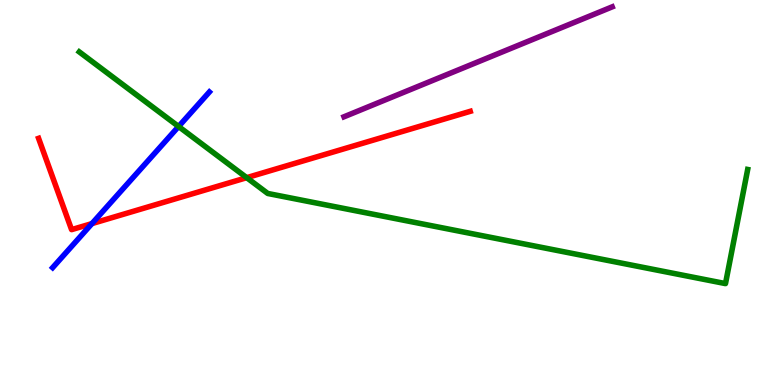[{'lines': ['blue', 'red'], 'intersections': [{'x': 1.19, 'y': 4.19}]}, {'lines': ['green', 'red'], 'intersections': [{'x': 3.18, 'y': 5.39}]}, {'lines': ['purple', 'red'], 'intersections': []}, {'lines': ['blue', 'green'], 'intersections': [{'x': 2.3, 'y': 6.71}]}, {'lines': ['blue', 'purple'], 'intersections': []}, {'lines': ['green', 'purple'], 'intersections': []}]